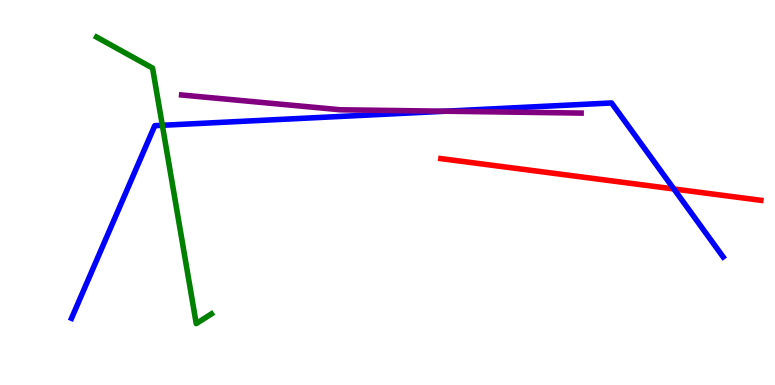[{'lines': ['blue', 'red'], 'intersections': [{'x': 8.7, 'y': 5.09}]}, {'lines': ['green', 'red'], 'intersections': []}, {'lines': ['purple', 'red'], 'intersections': []}, {'lines': ['blue', 'green'], 'intersections': [{'x': 2.09, 'y': 6.75}]}, {'lines': ['blue', 'purple'], 'intersections': [{'x': 5.75, 'y': 7.11}]}, {'lines': ['green', 'purple'], 'intersections': []}]